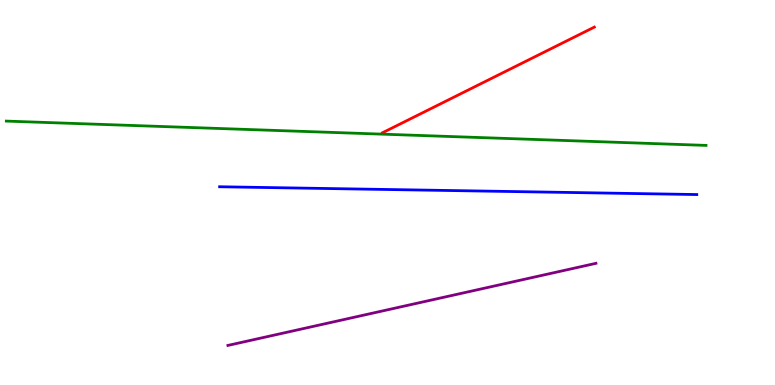[{'lines': ['blue', 'red'], 'intersections': []}, {'lines': ['green', 'red'], 'intersections': []}, {'lines': ['purple', 'red'], 'intersections': []}, {'lines': ['blue', 'green'], 'intersections': []}, {'lines': ['blue', 'purple'], 'intersections': []}, {'lines': ['green', 'purple'], 'intersections': []}]